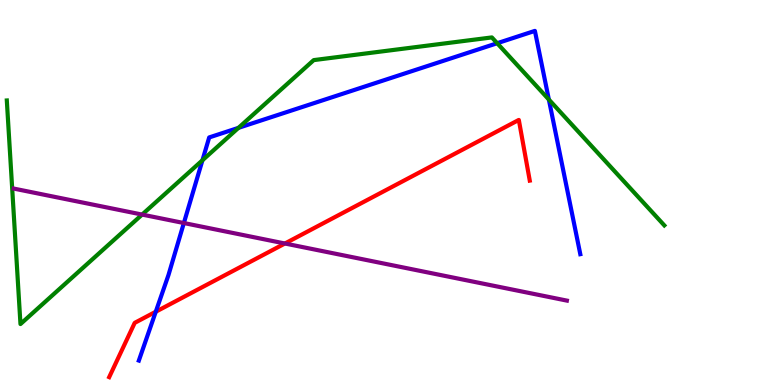[{'lines': ['blue', 'red'], 'intersections': [{'x': 2.01, 'y': 1.9}]}, {'lines': ['green', 'red'], 'intersections': []}, {'lines': ['purple', 'red'], 'intersections': [{'x': 3.68, 'y': 3.68}]}, {'lines': ['blue', 'green'], 'intersections': [{'x': 2.61, 'y': 5.84}, {'x': 3.08, 'y': 6.68}, {'x': 6.42, 'y': 8.88}, {'x': 7.08, 'y': 7.41}]}, {'lines': ['blue', 'purple'], 'intersections': [{'x': 2.37, 'y': 4.21}]}, {'lines': ['green', 'purple'], 'intersections': [{'x': 1.83, 'y': 4.43}]}]